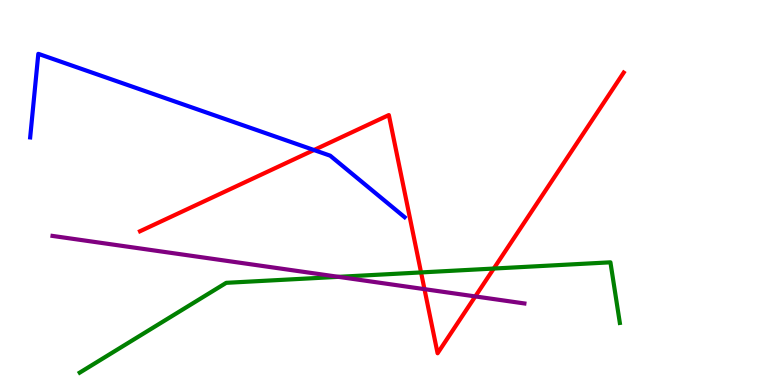[{'lines': ['blue', 'red'], 'intersections': [{'x': 4.05, 'y': 6.1}]}, {'lines': ['green', 'red'], 'intersections': [{'x': 5.43, 'y': 2.92}, {'x': 6.37, 'y': 3.02}]}, {'lines': ['purple', 'red'], 'intersections': [{'x': 5.48, 'y': 2.49}, {'x': 6.13, 'y': 2.3}]}, {'lines': ['blue', 'green'], 'intersections': []}, {'lines': ['blue', 'purple'], 'intersections': []}, {'lines': ['green', 'purple'], 'intersections': [{'x': 4.37, 'y': 2.81}]}]